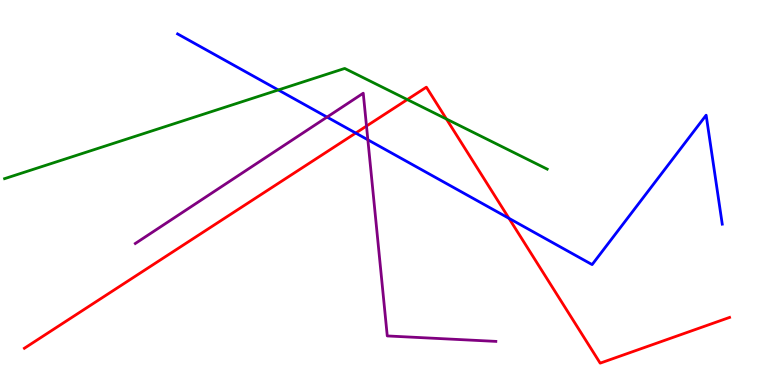[{'lines': ['blue', 'red'], 'intersections': [{'x': 4.59, 'y': 6.54}, {'x': 6.57, 'y': 4.33}]}, {'lines': ['green', 'red'], 'intersections': [{'x': 5.26, 'y': 7.41}, {'x': 5.76, 'y': 6.91}]}, {'lines': ['purple', 'red'], 'intersections': [{'x': 4.73, 'y': 6.73}]}, {'lines': ['blue', 'green'], 'intersections': [{'x': 3.59, 'y': 7.66}]}, {'lines': ['blue', 'purple'], 'intersections': [{'x': 4.22, 'y': 6.96}, {'x': 4.75, 'y': 6.37}]}, {'lines': ['green', 'purple'], 'intersections': []}]